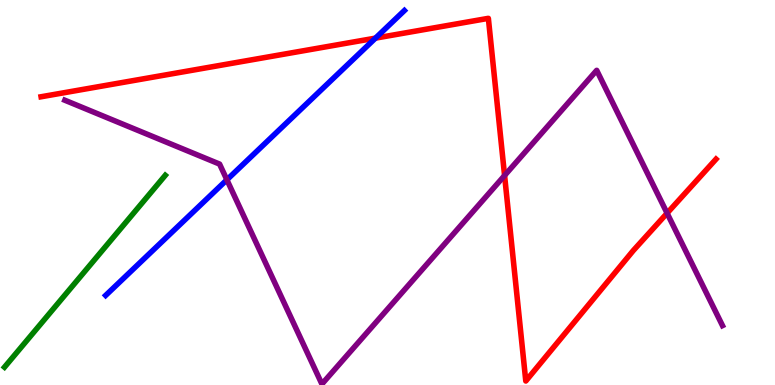[{'lines': ['blue', 'red'], 'intersections': [{'x': 4.84, 'y': 9.01}]}, {'lines': ['green', 'red'], 'intersections': []}, {'lines': ['purple', 'red'], 'intersections': [{'x': 6.51, 'y': 5.44}, {'x': 8.61, 'y': 4.46}]}, {'lines': ['blue', 'green'], 'intersections': []}, {'lines': ['blue', 'purple'], 'intersections': [{'x': 2.93, 'y': 5.33}]}, {'lines': ['green', 'purple'], 'intersections': []}]